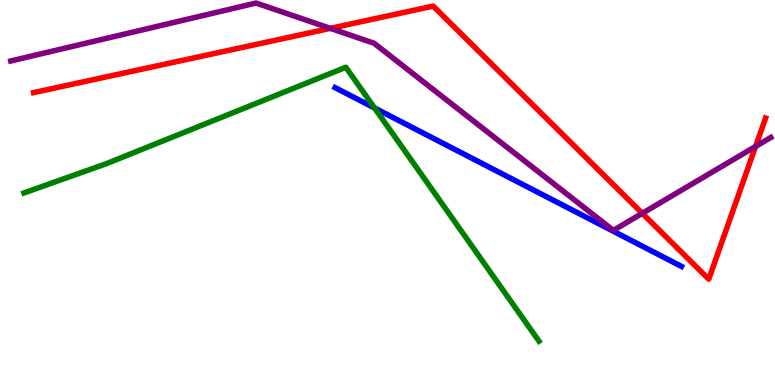[{'lines': ['blue', 'red'], 'intersections': []}, {'lines': ['green', 'red'], 'intersections': []}, {'lines': ['purple', 'red'], 'intersections': [{'x': 4.26, 'y': 9.26}, {'x': 8.29, 'y': 4.46}, {'x': 9.75, 'y': 6.2}]}, {'lines': ['blue', 'green'], 'intersections': [{'x': 4.83, 'y': 7.2}]}, {'lines': ['blue', 'purple'], 'intersections': []}, {'lines': ['green', 'purple'], 'intersections': []}]